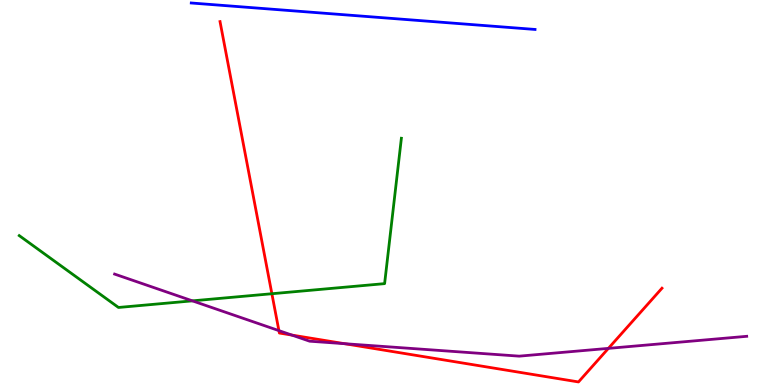[{'lines': ['blue', 'red'], 'intersections': []}, {'lines': ['green', 'red'], 'intersections': [{'x': 3.51, 'y': 2.37}]}, {'lines': ['purple', 'red'], 'intersections': [{'x': 3.6, 'y': 1.41}, {'x': 3.77, 'y': 1.3}, {'x': 4.44, 'y': 1.07}, {'x': 7.85, 'y': 0.951}]}, {'lines': ['blue', 'green'], 'intersections': []}, {'lines': ['blue', 'purple'], 'intersections': []}, {'lines': ['green', 'purple'], 'intersections': [{'x': 2.48, 'y': 2.19}]}]